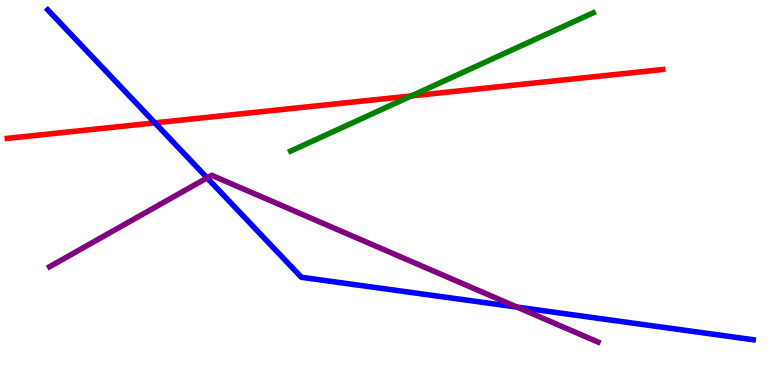[{'lines': ['blue', 'red'], 'intersections': [{'x': 2.0, 'y': 6.81}]}, {'lines': ['green', 'red'], 'intersections': [{'x': 5.31, 'y': 7.51}]}, {'lines': ['purple', 'red'], 'intersections': []}, {'lines': ['blue', 'green'], 'intersections': []}, {'lines': ['blue', 'purple'], 'intersections': [{'x': 2.67, 'y': 5.38}, {'x': 6.67, 'y': 2.02}]}, {'lines': ['green', 'purple'], 'intersections': []}]